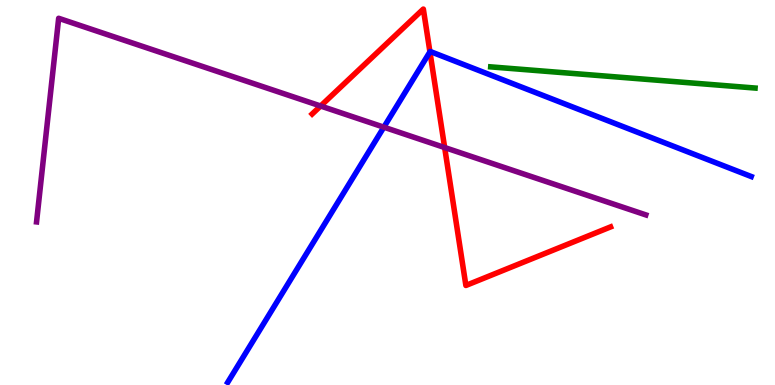[{'lines': ['blue', 'red'], 'intersections': [{'x': 5.55, 'y': 8.65}]}, {'lines': ['green', 'red'], 'intersections': []}, {'lines': ['purple', 'red'], 'intersections': [{'x': 4.14, 'y': 7.25}, {'x': 5.74, 'y': 6.17}]}, {'lines': ['blue', 'green'], 'intersections': []}, {'lines': ['blue', 'purple'], 'intersections': [{'x': 4.95, 'y': 6.7}]}, {'lines': ['green', 'purple'], 'intersections': []}]